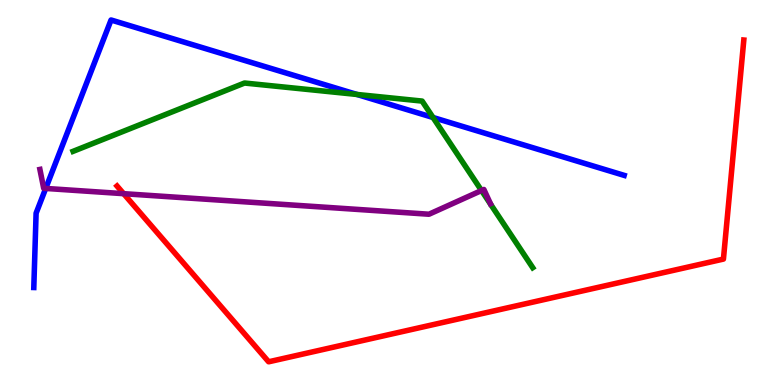[{'lines': ['blue', 'red'], 'intersections': []}, {'lines': ['green', 'red'], 'intersections': []}, {'lines': ['purple', 'red'], 'intersections': [{'x': 1.6, 'y': 4.97}]}, {'lines': ['blue', 'green'], 'intersections': [{'x': 4.61, 'y': 7.55}, {'x': 5.59, 'y': 6.95}]}, {'lines': ['blue', 'purple'], 'intersections': [{'x': 0.59, 'y': 5.11}]}, {'lines': ['green', 'purple'], 'intersections': [{'x': 6.21, 'y': 5.05}]}]